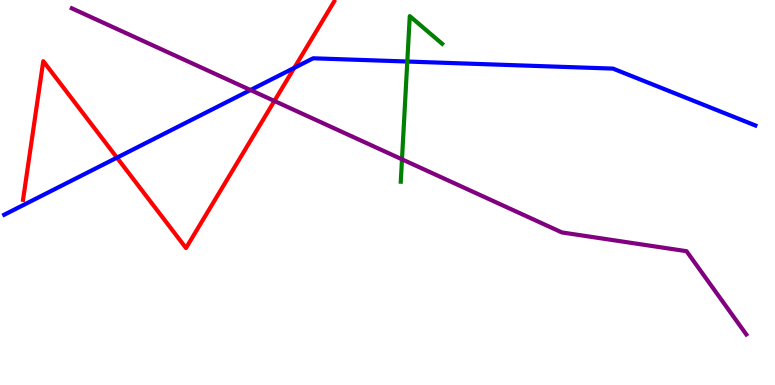[{'lines': ['blue', 'red'], 'intersections': [{'x': 1.51, 'y': 5.91}, {'x': 3.8, 'y': 8.24}]}, {'lines': ['green', 'red'], 'intersections': []}, {'lines': ['purple', 'red'], 'intersections': [{'x': 3.54, 'y': 7.38}]}, {'lines': ['blue', 'green'], 'intersections': [{'x': 5.26, 'y': 8.4}]}, {'lines': ['blue', 'purple'], 'intersections': [{'x': 3.23, 'y': 7.66}]}, {'lines': ['green', 'purple'], 'intersections': [{'x': 5.19, 'y': 5.86}]}]